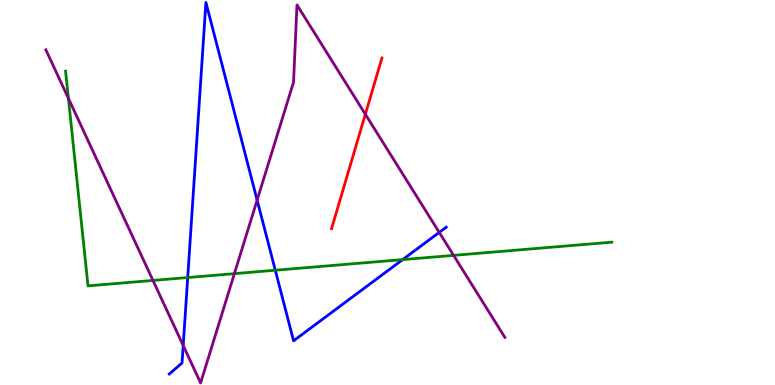[{'lines': ['blue', 'red'], 'intersections': []}, {'lines': ['green', 'red'], 'intersections': []}, {'lines': ['purple', 'red'], 'intersections': [{'x': 4.71, 'y': 7.03}]}, {'lines': ['blue', 'green'], 'intersections': [{'x': 2.42, 'y': 2.79}, {'x': 3.55, 'y': 2.98}, {'x': 5.2, 'y': 3.26}]}, {'lines': ['blue', 'purple'], 'intersections': [{'x': 2.36, 'y': 1.03}, {'x': 3.32, 'y': 4.8}, {'x': 5.67, 'y': 3.96}]}, {'lines': ['green', 'purple'], 'intersections': [{'x': 0.883, 'y': 7.44}, {'x': 1.97, 'y': 2.72}, {'x': 3.02, 'y': 2.89}, {'x': 5.85, 'y': 3.37}]}]